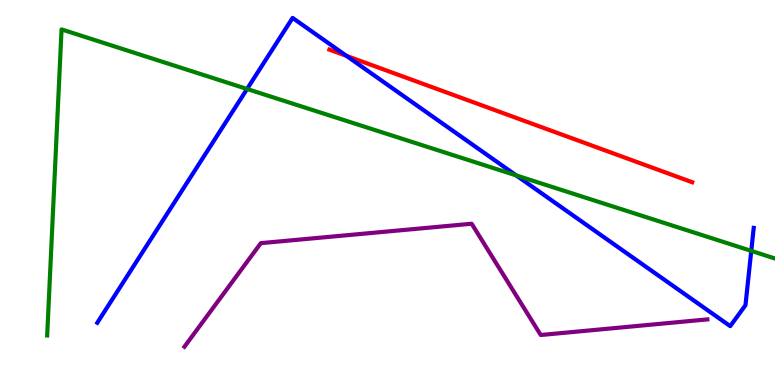[{'lines': ['blue', 'red'], 'intersections': [{'x': 4.47, 'y': 8.55}]}, {'lines': ['green', 'red'], 'intersections': []}, {'lines': ['purple', 'red'], 'intersections': []}, {'lines': ['blue', 'green'], 'intersections': [{'x': 3.19, 'y': 7.69}, {'x': 6.66, 'y': 5.44}, {'x': 9.69, 'y': 3.48}]}, {'lines': ['blue', 'purple'], 'intersections': []}, {'lines': ['green', 'purple'], 'intersections': []}]